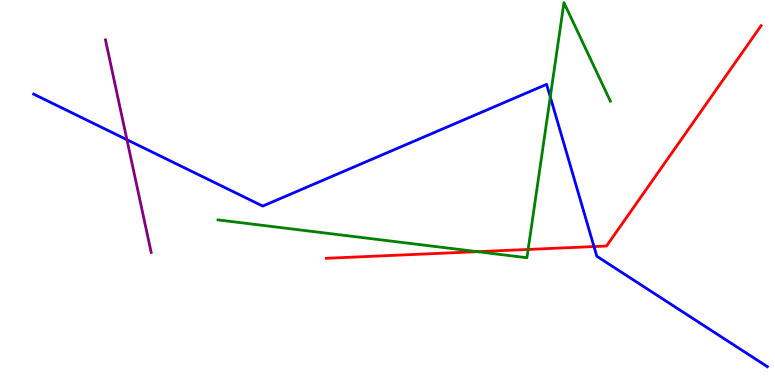[{'lines': ['blue', 'red'], 'intersections': [{'x': 7.66, 'y': 3.6}]}, {'lines': ['green', 'red'], 'intersections': [{'x': 6.16, 'y': 3.46}, {'x': 6.81, 'y': 3.52}]}, {'lines': ['purple', 'red'], 'intersections': []}, {'lines': ['blue', 'green'], 'intersections': [{'x': 7.1, 'y': 7.48}]}, {'lines': ['blue', 'purple'], 'intersections': [{'x': 1.64, 'y': 6.37}]}, {'lines': ['green', 'purple'], 'intersections': []}]